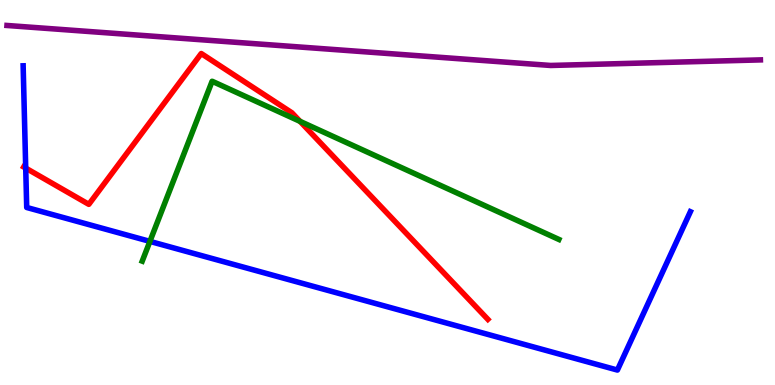[{'lines': ['blue', 'red'], 'intersections': [{'x': 0.332, 'y': 5.63}]}, {'lines': ['green', 'red'], 'intersections': [{'x': 3.87, 'y': 6.85}]}, {'lines': ['purple', 'red'], 'intersections': []}, {'lines': ['blue', 'green'], 'intersections': [{'x': 1.93, 'y': 3.73}]}, {'lines': ['blue', 'purple'], 'intersections': []}, {'lines': ['green', 'purple'], 'intersections': []}]